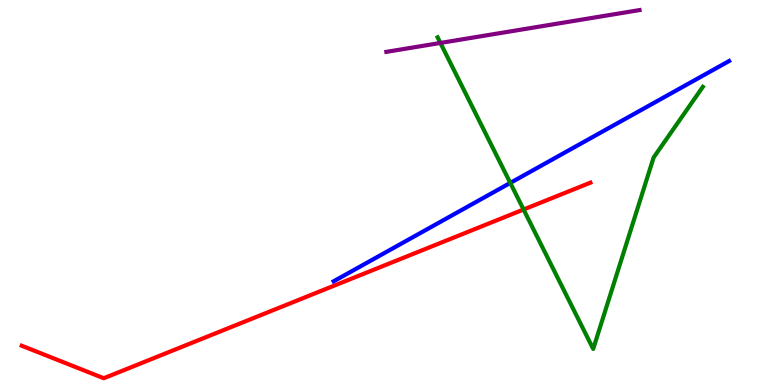[{'lines': ['blue', 'red'], 'intersections': []}, {'lines': ['green', 'red'], 'intersections': [{'x': 6.76, 'y': 4.56}]}, {'lines': ['purple', 'red'], 'intersections': []}, {'lines': ['blue', 'green'], 'intersections': [{'x': 6.58, 'y': 5.25}]}, {'lines': ['blue', 'purple'], 'intersections': []}, {'lines': ['green', 'purple'], 'intersections': [{'x': 5.68, 'y': 8.88}]}]